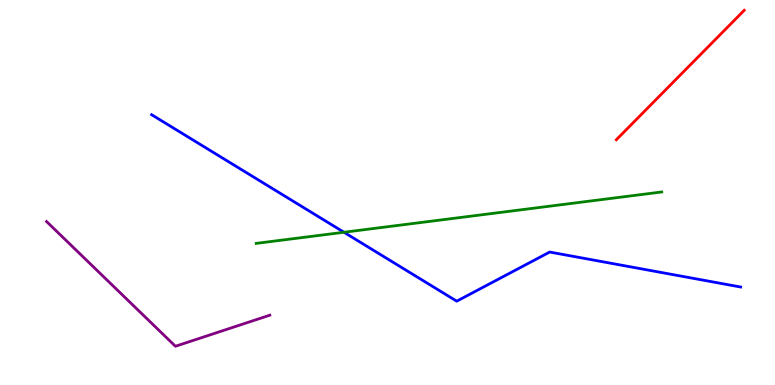[{'lines': ['blue', 'red'], 'intersections': []}, {'lines': ['green', 'red'], 'intersections': []}, {'lines': ['purple', 'red'], 'intersections': []}, {'lines': ['blue', 'green'], 'intersections': [{'x': 4.44, 'y': 3.97}]}, {'lines': ['blue', 'purple'], 'intersections': []}, {'lines': ['green', 'purple'], 'intersections': []}]